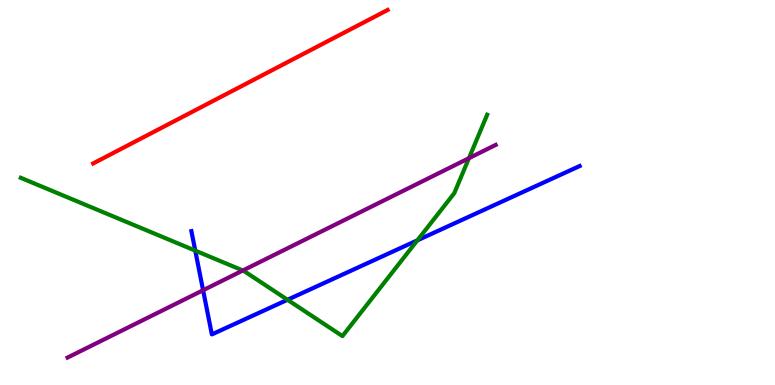[{'lines': ['blue', 'red'], 'intersections': []}, {'lines': ['green', 'red'], 'intersections': []}, {'lines': ['purple', 'red'], 'intersections': []}, {'lines': ['blue', 'green'], 'intersections': [{'x': 2.52, 'y': 3.49}, {'x': 3.71, 'y': 2.21}, {'x': 5.39, 'y': 3.76}]}, {'lines': ['blue', 'purple'], 'intersections': [{'x': 2.62, 'y': 2.46}]}, {'lines': ['green', 'purple'], 'intersections': [{'x': 3.13, 'y': 2.97}, {'x': 6.05, 'y': 5.89}]}]